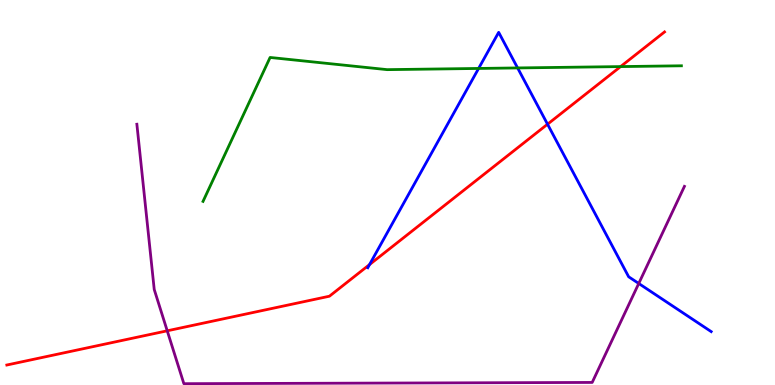[{'lines': ['blue', 'red'], 'intersections': [{'x': 4.77, 'y': 3.13}, {'x': 7.06, 'y': 6.77}]}, {'lines': ['green', 'red'], 'intersections': [{'x': 8.01, 'y': 8.27}]}, {'lines': ['purple', 'red'], 'intersections': [{'x': 2.16, 'y': 1.41}]}, {'lines': ['blue', 'green'], 'intersections': [{'x': 6.18, 'y': 8.22}, {'x': 6.68, 'y': 8.24}]}, {'lines': ['blue', 'purple'], 'intersections': [{'x': 8.24, 'y': 2.64}]}, {'lines': ['green', 'purple'], 'intersections': []}]